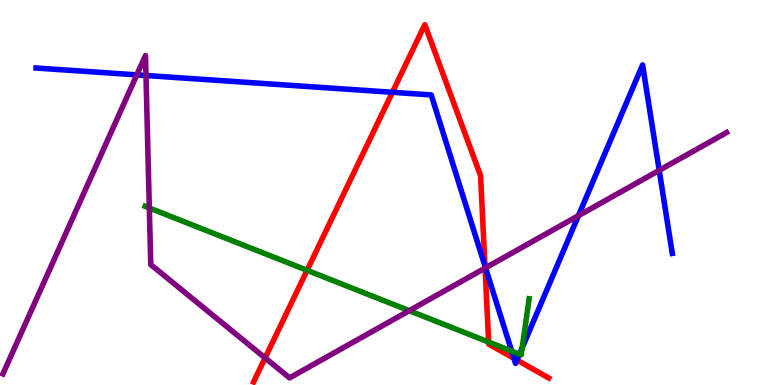[{'lines': ['blue', 'red'], 'intersections': [{'x': 5.06, 'y': 7.6}, {'x': 6.26, 'y': 3.09}, {'x': 6.63, 'y': 0.692}, {'x': 6.67, 'y': 0.648}]}, {'lines': ['green', 'red'], 'intersections': [{'x': 3.96, 'y': 2.98}, {'x': 6.31, 'y': 1.12}]}, {'lines': ['purple', 'red'], 'intersections': [{'x': 3.42, 'y': 0.704}, {'x': 6.26, 'y': 3.04}]}, {'lines': ['blue', 'green'], 'intersections': [{'x': 6.6, 'y': 0.879}, {'x': 6.7, 'y': 0.799}, {'x': 6.74, 'y': 0.966}]}, {'lines': ['blue', 'purple'], 'intersections': [{'x': 1.77, 'y': 8.06}, {'x': 1.88, 'y': 8.04}, {'x': 6.26, 'y': 3.04}, {'x': 7.46, 'y': 4.4}, {'x': 8.51, 'y': 5.58}]}, {'lines': ['green', 'purple'], 'intersections': [{'x': 1.93, 'y': 4.6}, {'x': 5.28, 'y': 1.93}]}]